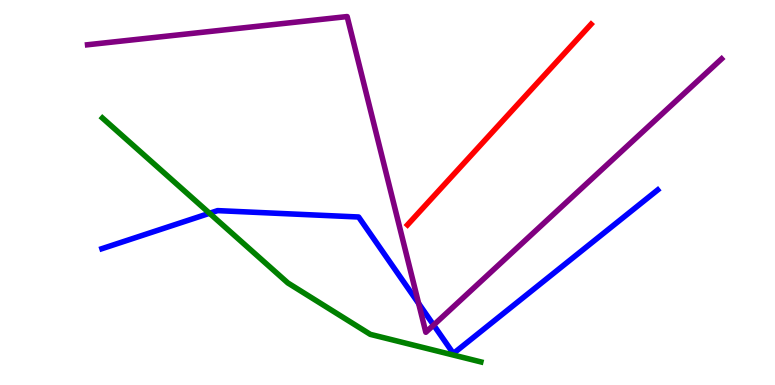[{'lines': ['blue', 'red'], 'intersections': []}, {'lines': ['green', 'red'], 'intersections': []}, {'lines': ['purple', 'red'], 'intersections': []}, {'lines': ['blue', 'green'], 'intersections': [{'x': 2.7, 'y': 4.46}]}, {'lines': ['blue', 'purple'], 'intersections': [{'x': 5.4, 'y': 2.12}, {'x': 5.6, 'y': 1.56}]}, {'lines': ['green', 'purple'], 'intersections': []}]